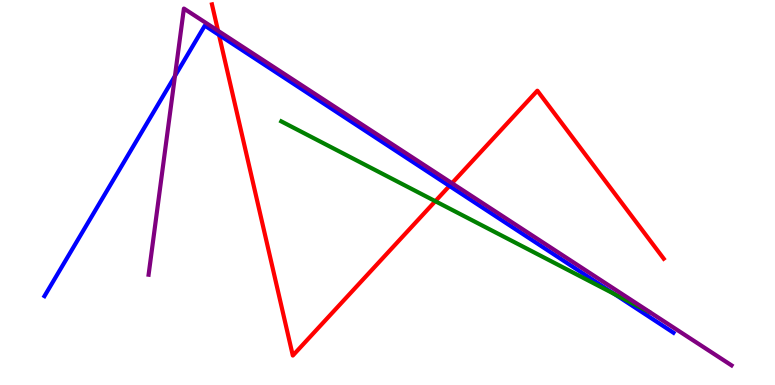[{'lines': ['blue', 'red'], 'intersections': [{'x': 2.83, 'y': 9.09}, {'x': 5.8, 'y': 5.17}]}, {'lines': ['green', 'red'], 'intersections': [{'x': 5.62, 'y': 4.77}]}, {'lines': ['purple', 'red'], 'intersections': [{'x': 2.81, 'y': 9.2}, {'x': 5.83, 'y': 5.24}]}, {'lines': ['blue', 'green'], 'intersections': [{'x': 7.93, 'y': 2.36}]}, {'lines': ['blue', 'purple'], 'intersections': [{'x': 2.26, 'y': 8.03}]}, {'lines': ['green', 'purple'], 'intersections': []}]